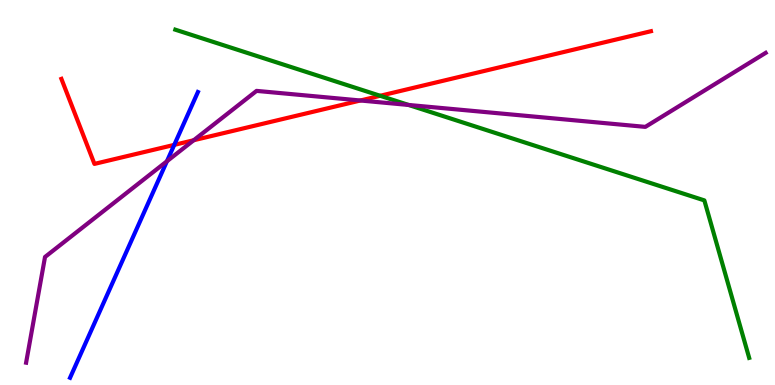[{'lines': ['blue', 'red'], 'intersections': [{'x': 2.25, 'y': 6.24}]}, {'lines': ['green', 'red'], 'intersections': [{'x': 4.91, 'y': 7.51}]}, {'lines': ['purple', 'red'], 'intersections': [{'x': 2.5, 'y': 6.36}, {'x': 4.65, 'y': 7.39}]}, {'lines': ['blue', 'green'], 'intersections': []}, {'lines': ['blue', 'purple'], 'intersections': [{'x': 2.15, 'y': 5.81}]}, {'lines': ['green', 'purple'], 'intersections': [{'x': 5.27, 'y': 7.27}]}]